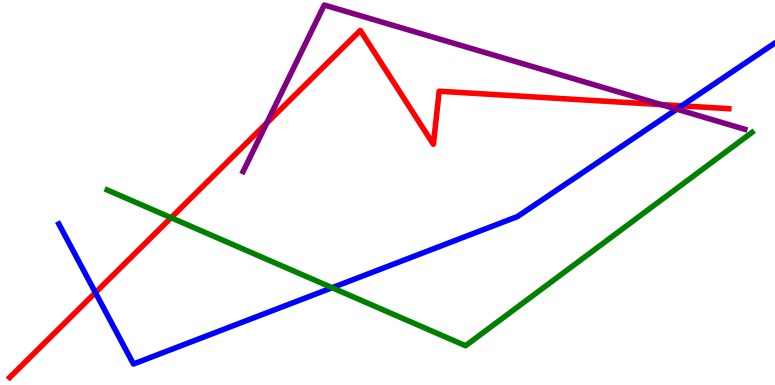[{'lines': ['blue', 'red'], 'intersections': [{'x': 1.23, 'y': 2.4}, {'x': 8.8, 'y': 7.25}]}, {'lines': ['green', 'red'], 'intersections': [{'x': 2.21, 'y': 4.34}]}, {'lines': ['purple', 'red'], 'intersections': [{'x': 3.44, 'y': 6.8}, {'x': 8.53, 'y': 7.28}]}, {'lines': ['blue', 'green'], 'intersections': [{'x': 4.29, 'y': 2.53}]}, {'lines': ['blue', 'purple'], 'intersections': [{'x': 8.73, 'y': 7.16}]}, {'lines': ['green', 'purple'], 'intersections': []}]